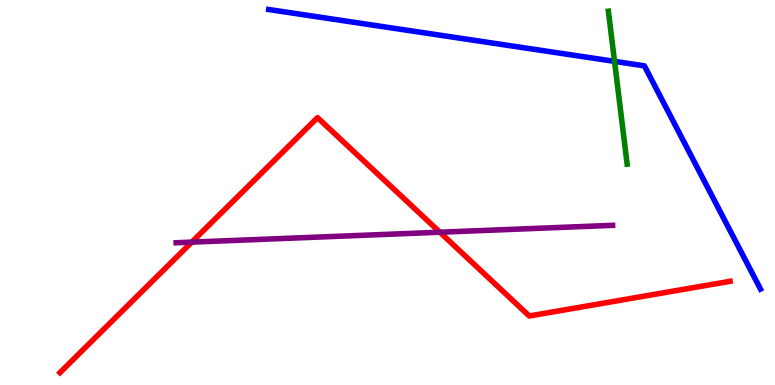[{'lines': ['blue', 'red'], 'intersections': []}, {'lines': ['green', 'red'], 'intersections': []}, {'lines': ['purple', 'red'], 'intersections': [{'x': 2.47, 'y': 3.71}, {'x': 5.68, 'y': 3.97}]}, {'lines': ['blue', 'green'], 'intersections': [{'x': 7.93, 'y': 8.41}]}, {'lines': ['blue', 'purple'], 'intersections': []}, {'lines': ['green', 'purple'], 'intersections': []}]